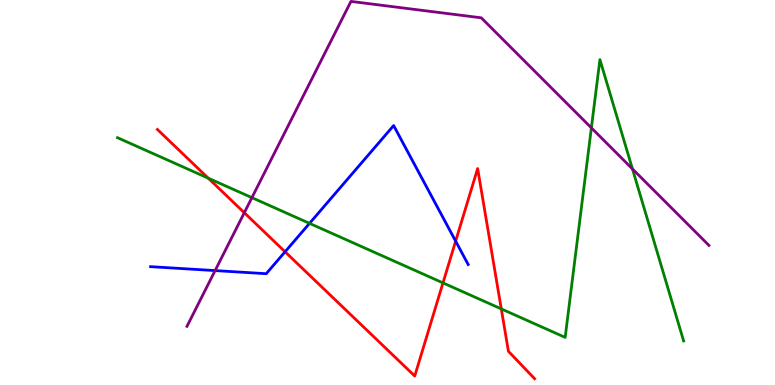[{'lines': ['blue', 'red'], 'intersections': [{'x': 3.68, 'y': 3.46}, {'x': 5.88, 'y': 3.74}]}, {'lines': ['green', 'red'], 'intersections': [{'x': 2.69, 'y': 5.37}, {'x': 5.72, 'y': 2.65}, {'x': 6.47, 'y': 1.98}]}, {'lines': ['purple', 'red'], 'intersections': [{'x': 3.15, 'y': 4.47}]}, {'lines': ['blue', 'green'], 'intersections': [{'x': 3.99, 'y': 4.2}]}, {'lines': ['blue', 'purple'], 'intersections': [{'x': 2.78, 'y': 2.97}]}, {'lines': ['green', 'purple'], 'intersections': [{'x': 3.25, 'y': 4.87}, {'x': 7.63, 'y': 6.68}, {'x': 8.16, 'y': 5.61}]}]